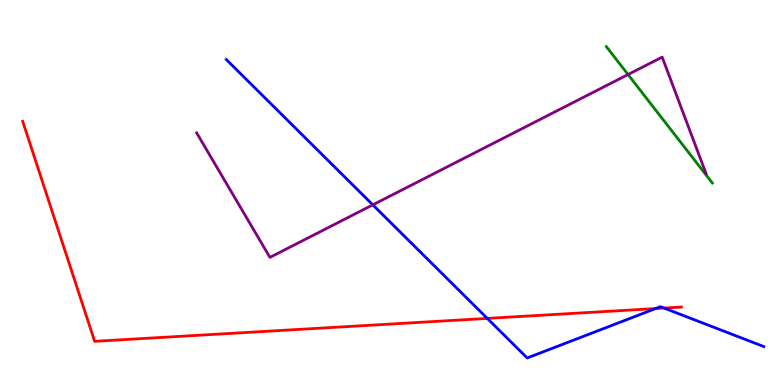[{'lines': ['blue', 'red'], 'intersections': [{'x': 6.29, 'y': 1.73}, {'x': 8.46, 'y': 1.99}, {'x': 8.57, 'y': 2.0}]}, {'lines': ['green', 'red'], 'intersections': []}, {'lines': ['purple', 'red'], 'intersections': []}, {'lines': ['blue', 'green'], 'intersections': []}, {'lines': ['blue', 'purple'], 'intersections': [{'x': 4.81, 'y': 4.68}]}, {'lines': ['green', 'purple'], 'intersections': [{'x': 8.1, 'y': 8.06}]}]